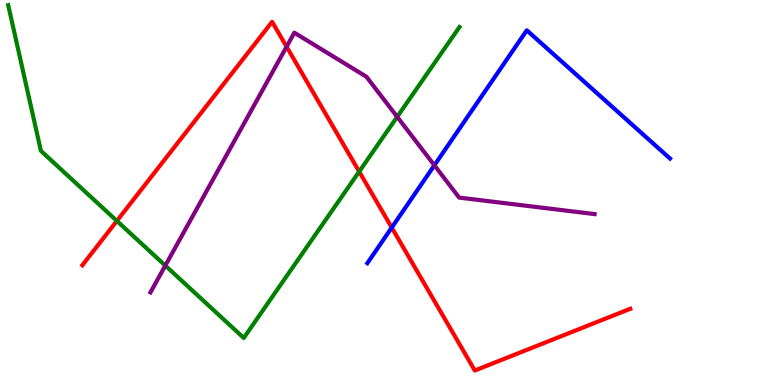[{'lines': ['blue', 'red'], 'intersections': [{'x': 5.05, 'y': 4.09}]}, {'lines': ['green', 'red'], 'intersections': [{'x': 1.51, 'y': 4.26}, {'x': 4.63, 'y': 5.54}]}, {'lines': ['purple', 'red'], 'intersections': [{'x': 3.7, 'y': 8.79}]}, {'lines': ['blue', 'green'], 'intersections': []}, {'lines': ['blue', 'purple'], 'intersections': [{'x': 5.6, 'y': 5.71}]}, {'lines': ['green', 'purple'], 'intersections': [{'x': 2.13, 'y': 3.1}, {'x': 5.12, 'y': 6.97}]}]